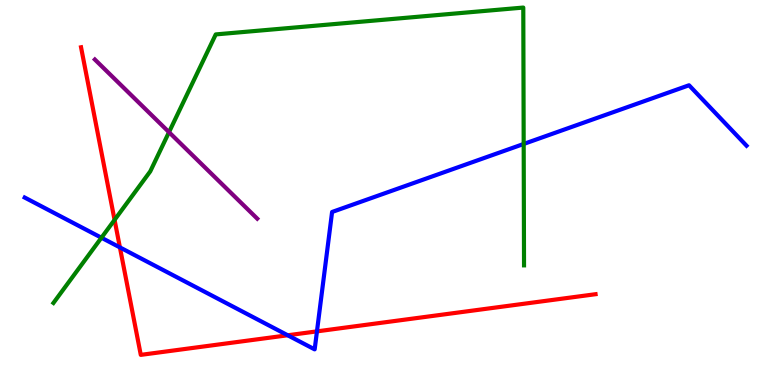[{'lines': ['blue', 'red'], 'intersections': [{'x': 1.55, 'y': 3.57}, {'x': 3.71, 'y': 1.29}, {'x': 4.09, 'y': 1.39}]}, {'lines': ['green', 'red'], 'intersections': [{'x': 1.48, 'y': 4.29}]}, {'lines': ['purple', 'red'], 'intersections': []}, {'lines': ['blue', 'green'], 'intersections': [{'x': 1.31, 'y': 3.83}, {'x': 6.76, 'y': 6.26}]}, {'lines': ['blue', 'purple'], 'intersections': []}, {'lines': ['green', 'purple'], 'intersections': [{'x': 2.18, 'y': 6.57}]}]